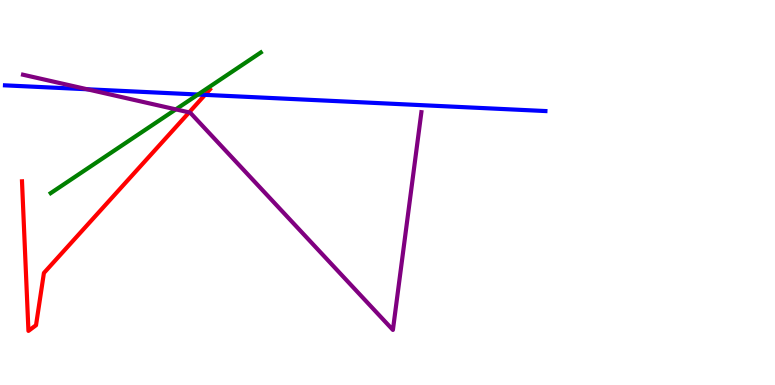[{'lines': ['blue', 'red'], 'intersections': [{'x': 2.65, 'y': 7.54}]}, {'lines': ['green', 'red'], 'intersections': []}, {'lines': ['purple', 'red'], 'intersections': [{'x': 2.44, 'y': 7.08}]}, {'lines': ['blue', 'green'], 'intersections': [{'x': 2.55, 'y': 7.54}]}, {'lines': ['blue', 'purple'], 'intersections': [{'x': 1.12, 'y': 7.68}]}, {'lines': ['green', 'purple'], 'intersections': [{'x': 2.27, 'y': 7.16}]}]